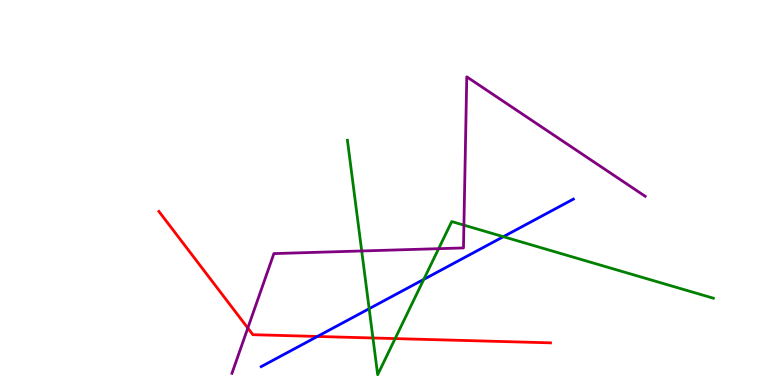[{'lines': ['blue', 'red'], 'intersections': [{'x': 4.1, 'y': 1.26}]}, {'lines': ['green', 'red'], 'intersections': [{'x': 4.81, 'y': 1.22}, {'x': 5.1, 'y': 1.21}]}, {'lines': ['purple', 'red'], 'intersections': [{'x': 3.2, 'y': 1.48}]}, {'lines': ['blue', 'green'], 'intersections': [{'x': 4.76, 'y': 1.98}, {'x': 5.47, 'y': 2.74}, {'x': 6.5, 'y': 3.85}]}, {'lines': ['blue', 'purple'], 'intersections': []}, {'lines': ['green', 'purple'], 'intersections': [{'x': 4.67, 'y': 3.48}, {'x': 5.66, 'y': 3.54}, {'x': 5.99, 'y': 4.15}]}]